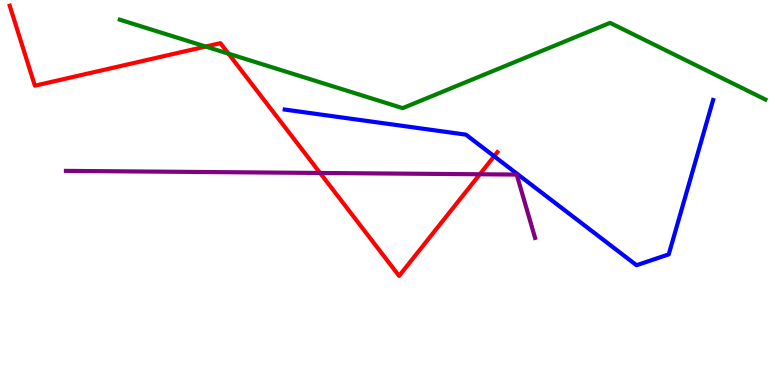[{'lines': ['blue', 'red'], 'intersections': [{'x': 6.38, 'y': 5.94}]}, {'lines': ['green', 'red'], 'intersections': [{'x': 2.65, 'y': 8.79}, {'x': 2.95, 'y': 8.61}]}, {'lines': ['purple', 'red'], 'intersections': [{'x': 4.13, 'y': 5.51}, {'x': 6.19, 'y': 5.47}]}, {'lines': ['blue', 'green'], 'intersections': []}, {'lines': ['blue', 'purple'], 'intersections': []}, {'lines': ['green', 'purple'], 'intersections': []}]